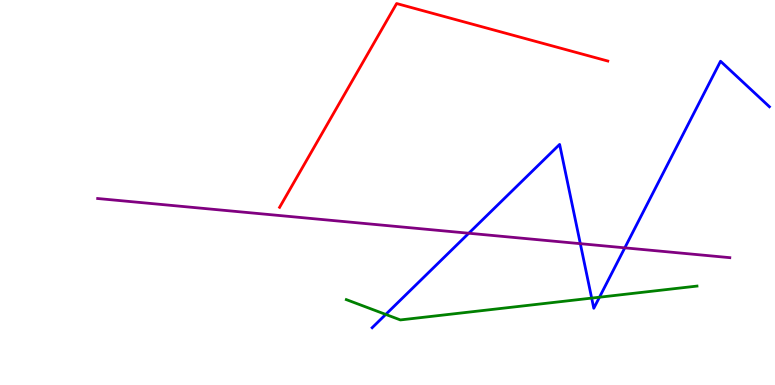[{'lines': ['blue', 'red'], 'intersections': []}, {'lines': ['green', 'red'], 'intersections': []}, {'lines': ['purple', 'red'], 'intersections': []}, {'lines': ['blue', 'green'], 'intersections': [{'x': 4.98, 'y': 1.83}, {'x': 7.63, 'y': 2.26}, {'x': 7.73, 'y': 2.28}]}, {'lines': ['blue', 'purple'], 'intersections': [{'x': 6.05, 'y': 3.94}, {'x': 7.49, 'y': 3.67}, {'x': 8.06, 'y': 3.56}]}, {'lines': ['green', 'purple'], 'intersections': []}]